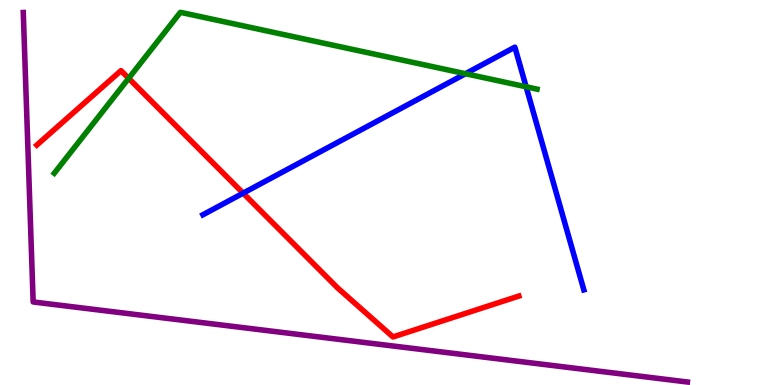[{'lines': ['blue', 'red'], 'intersections': [{'x': 3.14, 'y': 4.98}]}, {'lines': ['green', 'red'], 'intersections': [{'x': 1.66, 'y': 7.97}]}, {'lines': ['purple', 'red'], 'intersections': []}, {'lines': ['blue', 'green'], 'intersections': [{'x': 6.01, 'y': 8.09}, {'x': 6.79, 'y': 7.75}]}, {'lines': ['blue', 'purple'], 'intersections': []}, {'lines': ['green', 'purple'], 'intersections': []}]